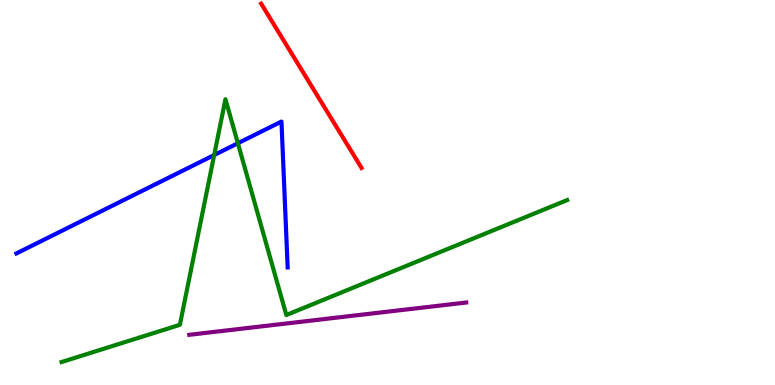[{'lines': ['blue', 'red'], 'intersections': []}, {'lines': ['green', 'red'], 'intersections': []}, {'lines': ['purple', 'red'], 'intersections': []}, {'lines': ['blue', 'green'], 'intersections': [{'x': 2.76, 'y': 5.97}, {'x': 3.07, 'y': 6.28}]}, {'lines': ['blue', 'purple'], 'intersections': []}, {'lines': ['green', 'purple'], 'intersections': []}]